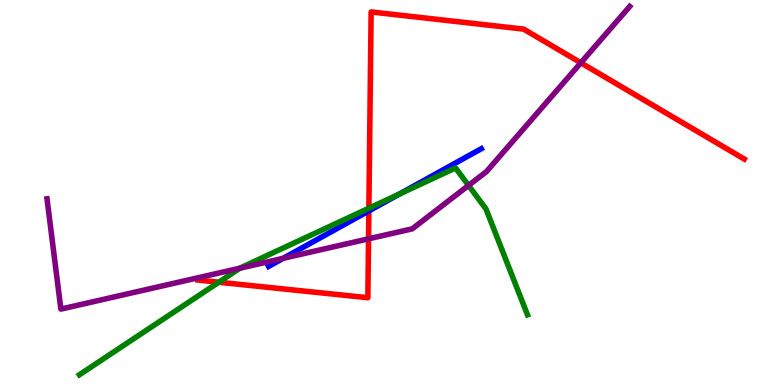[{'lines': ['blue', 'red'], 'intersections': [{'x': 4.76, 'y': 4.52}]}, {'lines': ['green', 'red'], 'intersections': [{'x': 2.82, 'y': 2.67}, {'x': 4.76, 'y': 4.59}]}, {'lines': ['purple', 'red'], 'intersections': [{'x': 4.76, 'y': 3.8}, {'x': 7.49, 'y': 8.37}]}, {'lines': ['blue', 'green'], 'intersections': [{'x': 5.15, 'y': 4.96}]}, {'lines': ['blue', 'purple'], 'intersections': [{'x': 3.65, 'y': 3.29}]}, {'lines': ['green', 'purple'], 'intersections': [{'x': 3.1, 'y': 3.03}, {'x': 6.05, 'y': 5.18}]}]